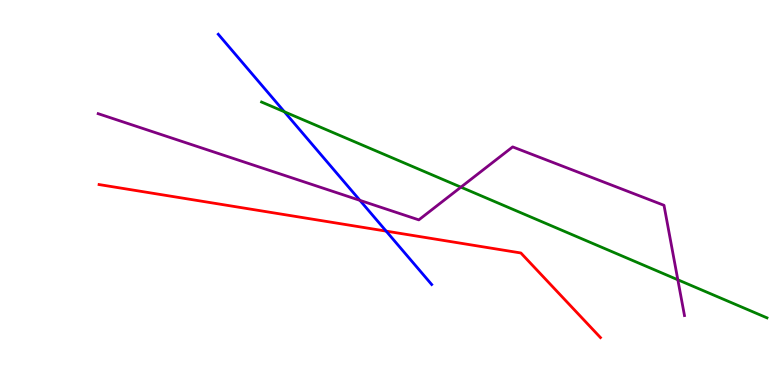[{'lines': ['blue', 'red'], 'intersections': [{'x': 4.98, 'y': 4.0}]}, {'lines': ['green', 'red'], 'intersections': []}, {'lines': ['purple', 'red'], 'intersections': []}, {'lines': ['blue', 'green'], 'intersections': [{'x': 3.67, 'y': 7.1}]}, {'lines': ['blue', 'purple'], 'intersections': [{'x': 4.64, 'y': 4.8}]}, {'lines': ['green', 'purple'], 'intersections': [{'x': 5.95, 'y': 5.14}, {'x': 8.75, 'y': 2.73}]}]